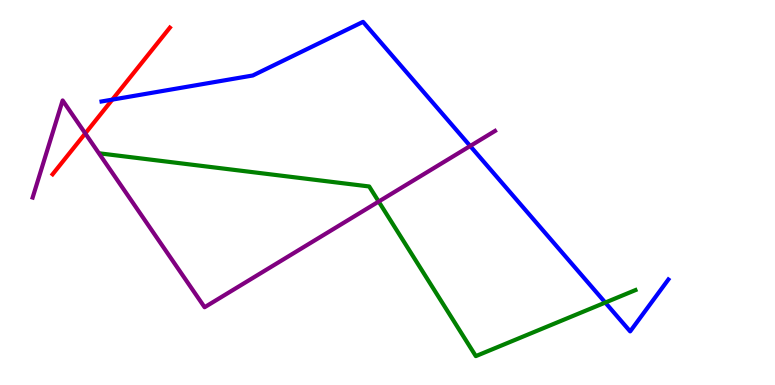[{'lines': ['blue', 'red'], 'intersections': [{'x': 1.45, 'y': 7.41}]}, {'lines': ['green', 'red'], 'intersections': []}, {'lines': ['purple', 'red'], 'intersections': [{'x': 1.1, 'y': 6.53}]}, {'lines': ['blue', 'green'], 'intersections': [{'x': 7.81, 'y': 2.14}]}, {'lines': ['blue', 'purple'], 'intersections': [{'x': 6.07, 'y': 6.21}]}, {'lines': ['green', 'purple'], 'intersections': [{'x': 4.89, 'y': 4.76}]}]